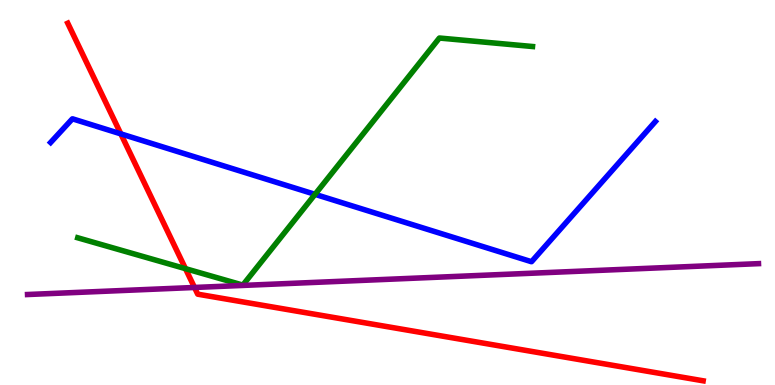[{'lines': ['blue', 'red'], 'intersections': [{'x': 1.56, 'y': 6.52}]}, {'lines': ['green', 'red'], 'intersections': [{'x': 2.39, 'y': 3.02}]}, {'lines': ['purple', 'red'], 'intersections': [{'x': 2.51, 'y': 2.53}]}, {'lines': ['blue', 'green'], 'intersections': [{'x': 4.07, 'y': 4.95}]}, {'lines': ['blue', 'purple'], 'intersections': []}, {'lines': ['green', 'purple'], 'intersections': []}]